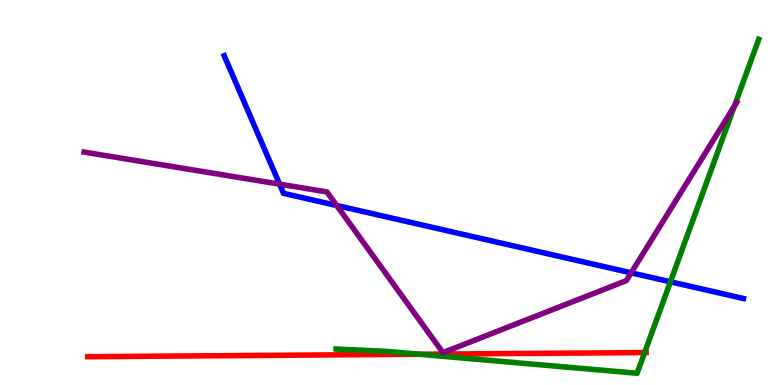[{'lines': ['blue', 'red'], 'intersections': []}, {'lines': ['green', 'red'], 'intersections': [{'x': 5.41, 'y': 0.799}, {'x': 8.32, 'y': 0.842}]}, {'lines': ['purple', 'red'], 'intersections': []}, {'lines': ['blue', 'green'], 'intersections': [{'x': 8.65, 'y': 2.68}]}, {'lines': ['blue', 'purple'], 'intersections': [{'x': 3.61, 'y': 5.22}, {'x': 4.34, 'y': 4.66}, {'x': 8.14, 'y': 2.91}]}, {'lines': ['green', 'purple'], 'intersections': [{'x': 9.48, 'y': 7.25}]}]